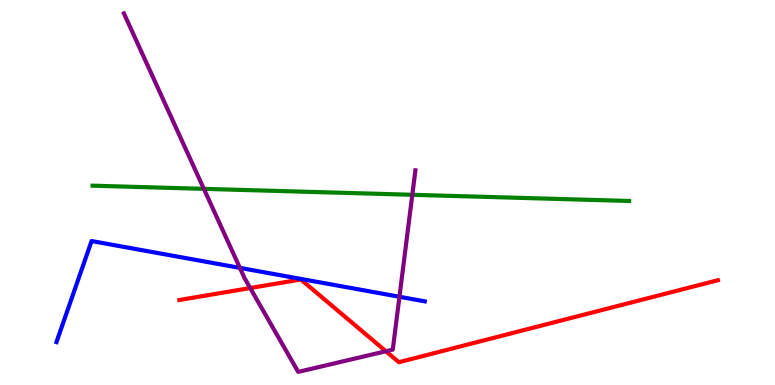[{'lines': ['blue', 'red'], 'intersections': []}, {'lines': ['green', 'red'], 'intersections': []}, {'lines': ['purple', 'red'], 'intersections': [{'x': 3.23, 'y': 2.52}, {'x': 4.98, 'y': 0.877}]}, {'lines': ['blue', 'green'], 'intersections': []}, {'lines': ['blue', 'purple'], 'intersections': [{'x': 3.1, 'y': 3.04}, {'x': 5.15, 'y': 2.29}]}, {'lines': ['green', 'purple'], 'intersections': [{'x': 2.63, 'y': 5.09}, {'x': 5.32, 'y': 4.94}]}]